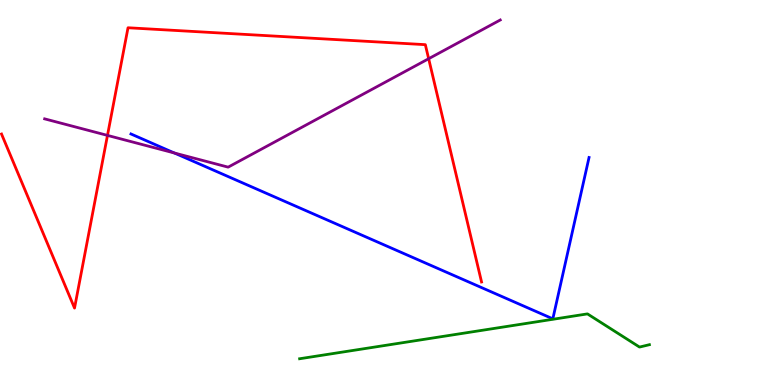[{'lines': ['blue', 'red'], 'intersections': []}, {'lines': ['green', 'red'], 'intersections': []}, {'lines': ['purple', 'red'], 'intersections': [{'x': 1.39, 'y': 6.48}, {'x': 5.53, 'y': 8.48}]}, {'lines': ['blue', 'green'], 'intersections': []}, {'lines': ['blue', 'purple'], 'intersections': [{'x': 2.25, 'y': 6.03}]}, {'lines': ['green', 'purple'], 'intersections': []}]